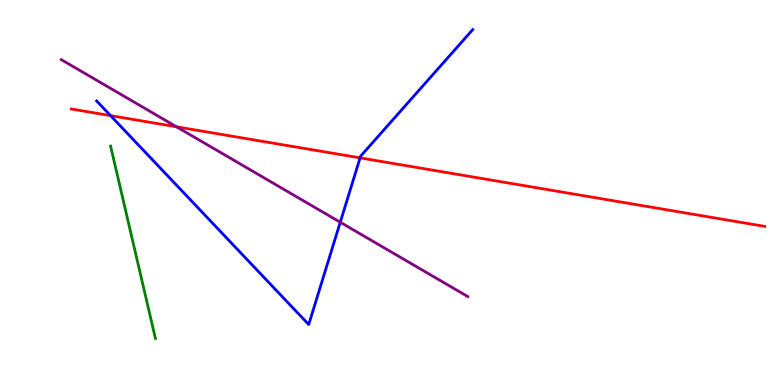[{'lines': ['blue', 'red'], 'intersections': [{'x': 1.43, 'y': 7.0}, {'x': 4.65, 'y': 5.9}]}, {'lines': ['green', 'red'], 'intersections': []}, {'lines': ['purple', 'red'], 'intersections': [{'x': 2.28, 'y': 6.71}]}, {'lines': ['blue', 'green'], 'intersections': []}, {'lines': ['blue', 'purple'], 'intersections': [{'x': 4.39, 'y': 4.23}]}, {'lines': ['green', 'purple'], 'intersections': []}]